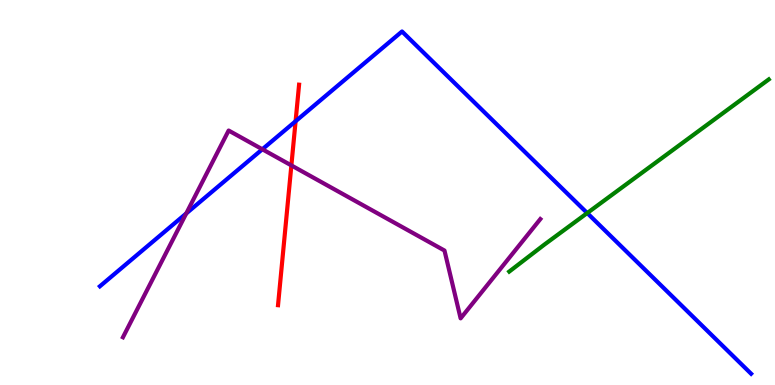[{'lines': ['blue', 'red'], 'intersections': [{'x': 3.81, 'y': 6.85}]}, {'lines': ['green', 'red'], 'intersections': []}, {'lines': ['purple', 'red'], 'intersections': [{'x': 3.76, 'y': 5.7}]}, {'lines': ['blue', 'green'], 'intersections': [{'x': 7.58, 'y': 4.47}]}, {'lines': ['blue', 'purple'], 'intersections': [{'x': 2.4, 'y': 4.46}, {'x': 3.39, 'y': 6.12}]}, {'lines': ['green', 'purple'], 'intersections': []}]